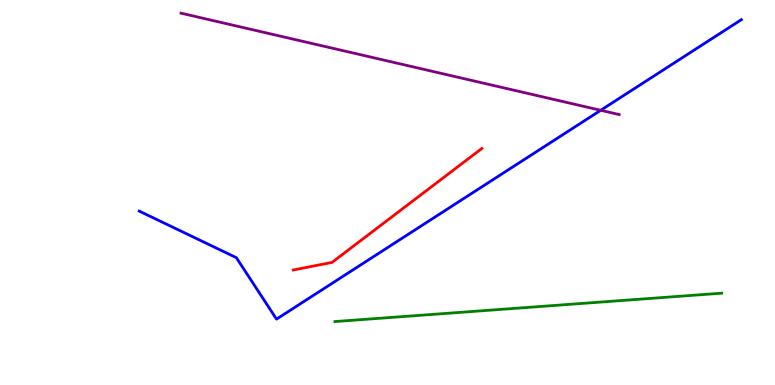[{'lines': ['blue', 'red'], 'intersections': []}, {'lines': ['green', 'red'], 'intersections': []}, {'lines': ['purple', 'red'], 'intersections': []}, {'lines': ['blue', 'green'], 'intersections': []}, {'lines': ['blue', 'purple'], 'intersections': [{'x': 7.75, 'y': 7.14}]}, {'lines': ['green', 'purple'], 'intersections': []}]